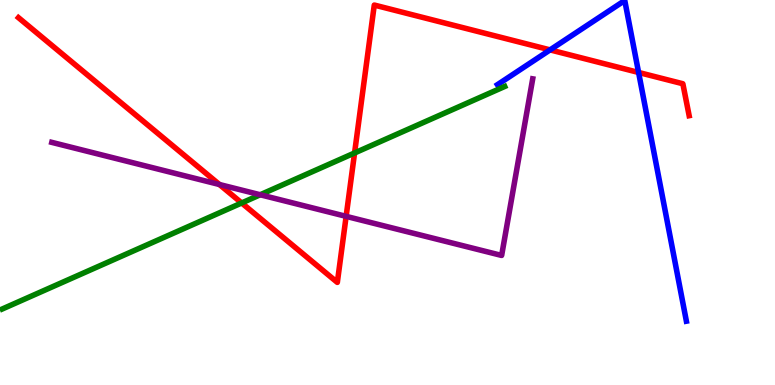[{'lines': ['blue', 'red'], 'intersections': [{'x': 7.1, 'y': 8.7}, {'x': 8.24, 'y': 8.12}]}, {'lines': ['green', 'red'], 'intersections': [{'x': 3.12, 'y': 4.73}, {'x': 4.58, 'y': 6.03}]}, {'lines': ['purple', 'red'], 'intersections': [{'x': 2.83, 'y': 5.21}, {'x': 4.47, 'y': 4.38}]}, {'lines': ['blue', 'green'], 'intersections': []}, {'lines': ['blue', 'purple'], 'intersections': []}, {'lines': ['green', 'purple'], 'intersections': [{'x': 3.36, 'y': 4.94}]}]